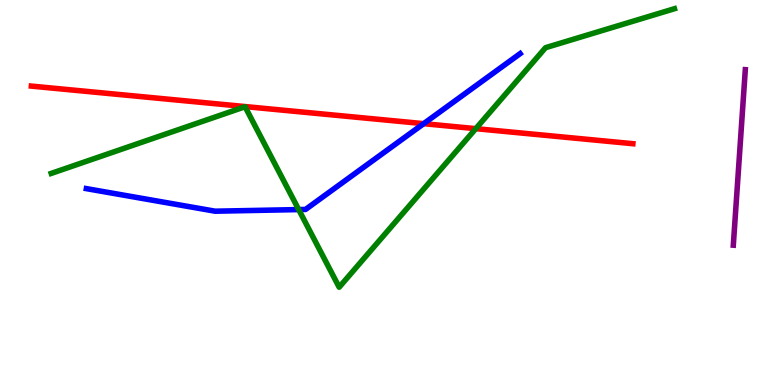[{'lines': ['blue', 'red'], 'intersections': [{'x': 5.47, 'y': 6.79}]}, {'lines': ['green', 'red'], 'intersections': [{'x': 6.14, 'y': 6.66}]}, {'lines': ['purple', 'red'], 'intersections': []}, {'lines': ['blue', 'green'], 'intersections': [{'x': 3.85, 'y': 4.56}]}, {'lines': ['blue', 'purple'], 'intersections': []}, {'lines': ['green', 'purple'], 'intersections': []}]